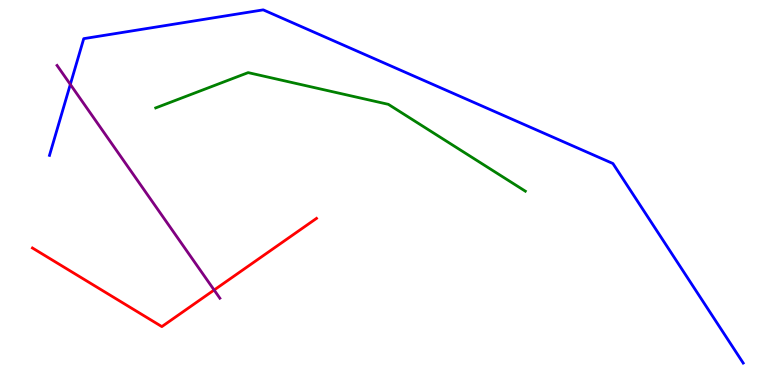[{'lines': ['blue', 'red'], 'intersections': []}, {'lines': ['green', 'red'], 'intersections': []}, {'lines': ['purple', 'red'], 'intersections': [{'x': 2.76, 'y': 2.47}]}, {'lines': ['blue', 'green'], 'intersections': []}, {'lines': ['blue', 'purple'], 'intersections': [{'x': 0.907, 'y': 7.81}]}, {'lines': ['green', 'purple'], 'intersections': []}]